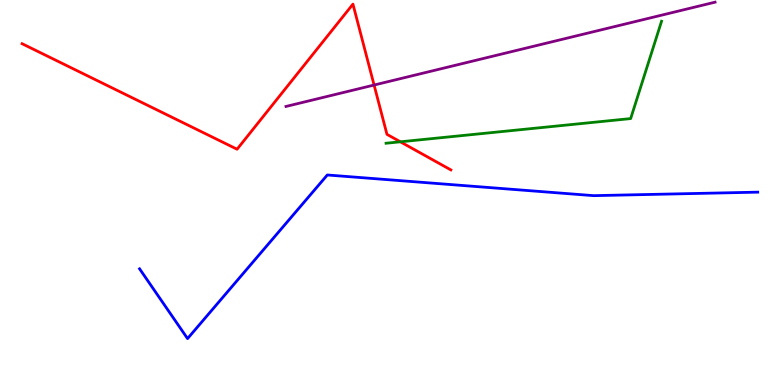[{'lines': ['blue', 'red'], 'intersections': []}, {'lines': ['green', 'red'], 'intersections': [{'x': 5.17, 'y': 6.32}]}, {'lines': ['purple', 'red'], 'intersections': [{'x': 4.83, 'y': 7.79}]}, {'lines': ['blue', 'green'], 'intersections': []}, {'lines': ['blue', 'purple'], 'intersections': []}, {'lines': ['green', 'purple'], 'intersections': []}]